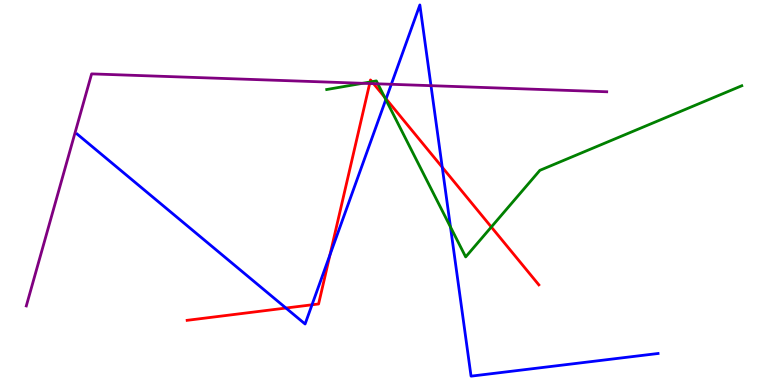[{'lines': ['blue', 'red'], 'intersections': [{'x': 3.69, 'y': 2.0}, {'x': 4.03, 'y': 2.08}, {'x': 4.26, 'y': 3.38}, {'x': 4.98, 'y': 7.43}, {'x': 5.71, 'y': 5.66}]}, {'lines': ['green', 'red'], 'intersections': [{'x': 4.77, 'y': 7.87}, {'x': 4.8, 'y': 7.88}, {'x': 4.96, 'y': 7.48}, {'x': 6.34, 'y': 4.1}]}, {'lines': ['purple', 'red'], 'intersections': [{'x': 4.77, 'y': 7.83}, {'x': 4.82, 'y': 7.83}]}, {'lines': ['blue', 'green'], 'intersections': [{'x': 4.98, 'y': 7.41}, {'x': 5.81, 'y': 4.1}]}, {'lines': ['blue', 'purple'], 'intersections': [{'x': 5.05, 'y': 7.81}, {'x': 5.56, 'y': 7.77}]}, {'lines': ['green', 'purple'], 'intersections': [{'x': 4.68, 'y': 7.84}, {'x': 4.88, 'y': 7.82}]}]